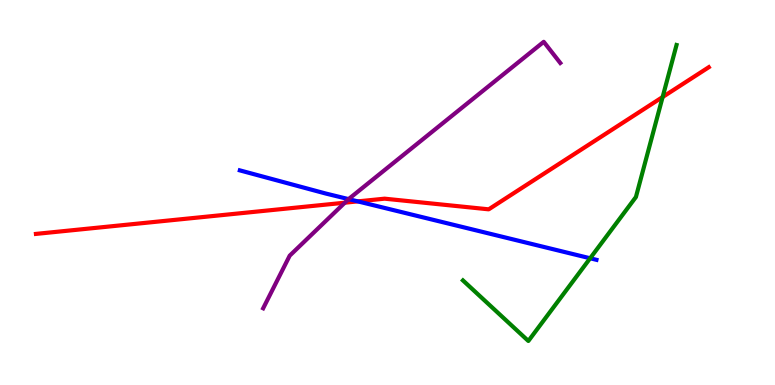[{'lines': ['blue', 'red'], 'intersections': [{'x': 4.62, 'y': 4.77}]}, {'lines': ['green', 'red'], 'intersections': [{'x': 8.55, 'y': 7.48}]}, {'lines': ['purple', 'red'], 'intersections': [{'x': 4.45, 'y': 4.74}]}, {'lines': ['blue', 'green'], 'intersections': [{'x': 7.61, 'y': 3.29}]}, {'lines': ['blue', 'purple'], 'intersections': [{'x': 4.5, 'y': 4.83}]}, {'lines': ['green', 'purple'], 'intersections': []}]